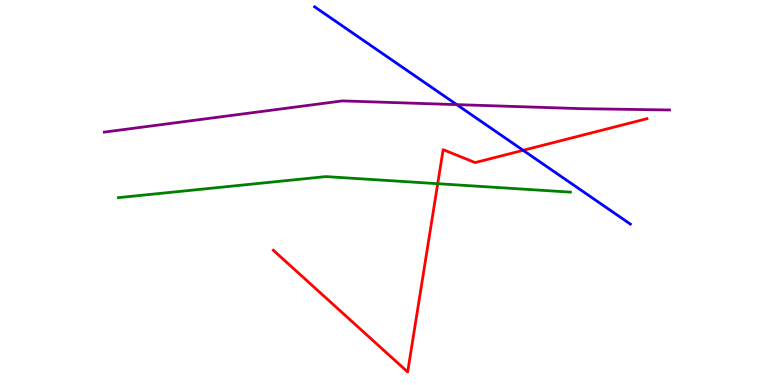[{'lines': ['blue', 'red'], 'intersections': [{'x': 6.75, 'y': 6.1}]}, {'lines': ['green', 'red'], 'intersections': [{'x': 5.65, 'y': 5.23}]}, {'lines': ['purple', 'red'], 'intersections': []}, {'lines': ['blue', 'green'], 'intersections': []}, {'lines': ['blue', 'purple'], 'intersections': [{'x': 5.89, 'y': 7.28}]}, {'lines': ['green', 'purple'], 'intersections': []}]